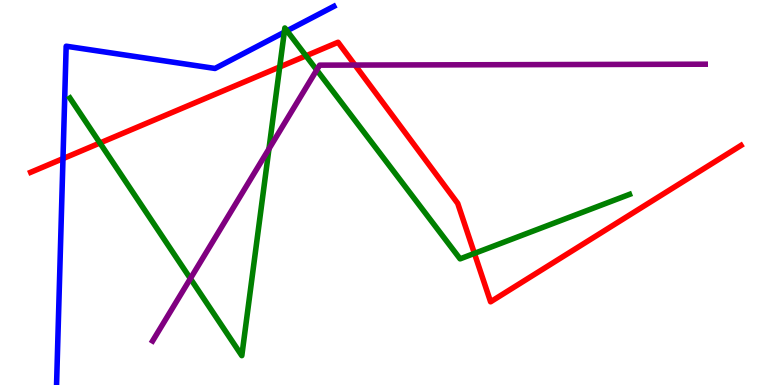[{'lines': ['blue', 'red'], 'intersections': [{'x': 0.813, 'y': 5.88}]}, {'lines': ['green', 'red'], 'intersections': [{'x': 1.29, 'y': 6.29}, {'x': 3.61, 'y': 8.26}, {'x': 3.95, 'y': 8.55}, {'x': 6.12, 'y': 3.42}]}, {'lines': ['purple', 'red'], 'intersections': [{'x': 4.58, 'y': 8.31}]}, {'lines': ['blue', 'green'], 'intersections': [{'x': 3.67, 'y': 9.16}, {'x': 3.7, 'y': 9.2}]}, {'lines': ['blue', 'purple'], 'intersections': []}, {'lines': ['green', 'purple'], 'intersections': [{'x': 2.46, 'y': 2.76}, {'x': 3.47, 'y': 6.13}, {'x': 4.09, 'y': 8.18}]}]